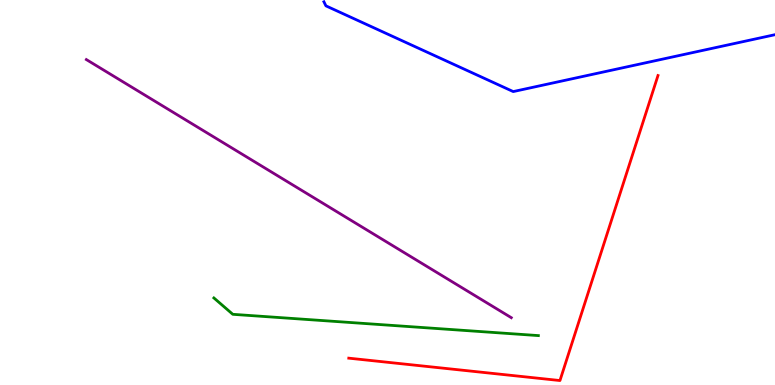[{'lines': ['blue', 'red'], 'intersections': []}, {'lines': ['green', 'red'], 'intersections': []}, {'lines': ['purple', 'red'], 'intersections': []}, {'lines': ['blue', 'green'], 'intersections': []}, {'lines': ['blue', 'purple'], 'intersections': []}, {'lines': ['green', 'purple'], 'intersections': []}]